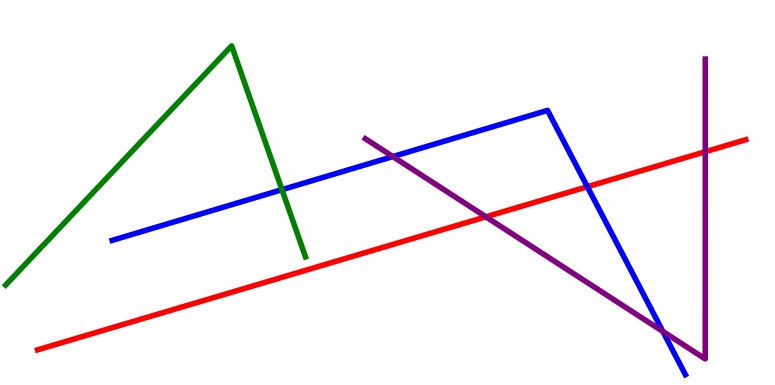[{'lines': ['blue', 'red'], 'intersections': [{'x': 7.58, 'y': 5.15}]}, {'lines': ['green', 'red'], 'intersections': []}, {'lines': ['purple', 'red'], 'intersections': [{'x': 6.27, 'y': 4.37}, {'x': 9.1, 'y': 6.06}]}, {'lines': ['blue', 'green'], 'intersections': [{'x': 3.64, 'y': 5.07}]}, {'lines': ['blue', 'purple'], 'intersections': [{'x': 5.07, 'y': 5.93}, {'x': 8.55, 'y': 1.39}]}, {'lines': ['green', 'purple'], 'intersections': []}]